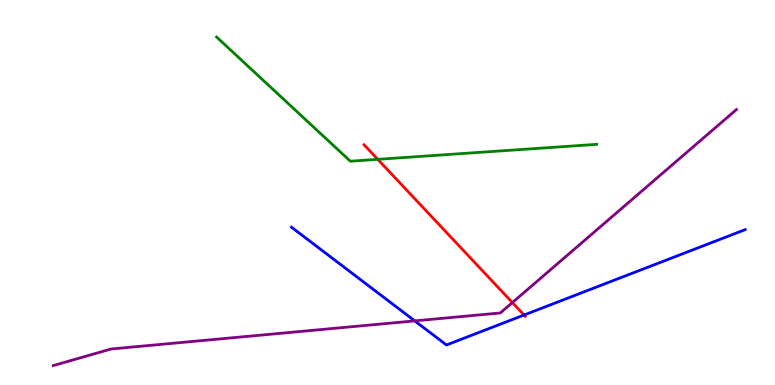[{'lines': ['blue', 'red'], 'intersections': [{'x': 6.76, 'y': 1.82}]}, {'lines': ['green', 'red'], 'intersections': [{'x': 4.87, 'y': 5.86}]}, {'lines': ['purple', 'red'], 'intersections': [{'x': 6.61, 'y': 2.14}]}, {'lines': ['blue', 'green'], 'intersections': []}, {'lines': ['blue', 'purple'], 'intersections': [{'x': 5.35, 'y': 1.67}]}, {'lines': ['green', 'purple'], 'intersections': []}]